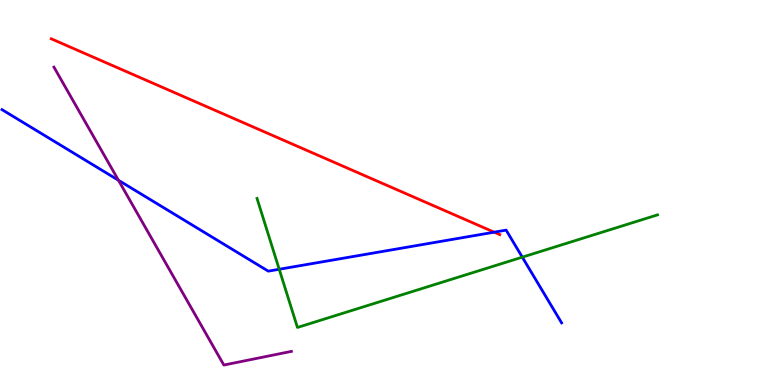[{'lines': ['blue', 'red'], 'intersections': [{'x': 6.38, 'y': 3.97}]}, {'lines': ['green', 'red'], 'intersections': []}, {'lines': ['purple', 'red'], 'intersections': []}, {'lines': ['blue', 'green'], 'intersections': [{'x': 3.6, 'y': 3.01}, {'x': 6.74, 'y': 3.32}]}, {'lines': ['blue', 'purple'], 'intersections': [{'x': 1.53, 'y': 5.32}]}, {'lines': ['green', 'purple'], 'intersections': []}]